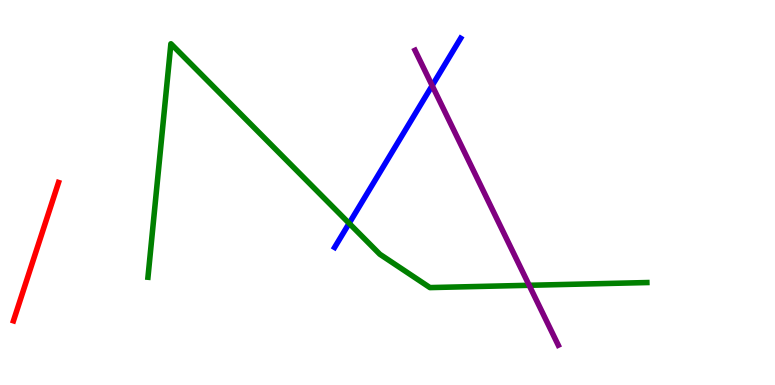[{'lines': ['blue', 'red'], 'intersections': []}, {'lines': ['green', 'red'], 'intersections': []}, {'lines': ['purple', 'red'], 'intersections': []}, {'lines': ['blue', 'green'], 'intersections': [{'x': 4.51, 'y': 4.2}]}, {'lines': ['blue', 'purple'], 'intersections': [{'x': 5.58, 'y': 7.78}]}, {'lines': ['green', 'purple'], 'intersections': [{'x': 6.83, 'y': 2.59}]}]